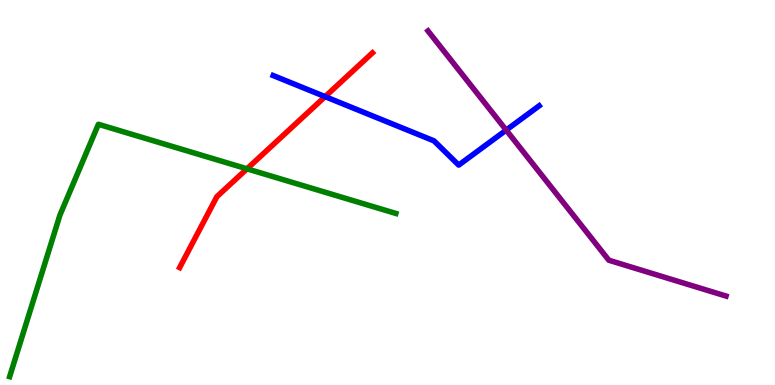[{'lines': ['blue', 'red'], 'intersections': [{'x': 4.19, 'y': 7.49}]}, {'lines': ['green', 'red'], 'intersections': [{'x': 3.19, 'y': 5.61}]}, {'lines': ['purple', 'red'], 'intersections': []}, {'lines': ['blue', 'green'], 'intersections': []}, {'lines': ['blue', 'purple'], 'intersections': [{'x': 6.53, 'y': 6.62}]}, {'lines': ['green', 'purple'], 'intersections': []}]